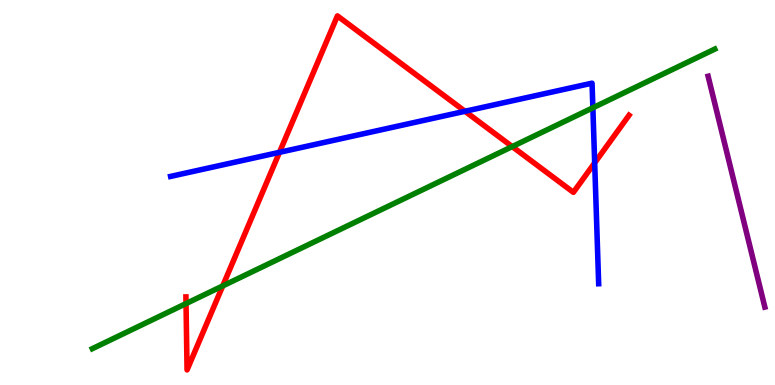[{'lines': ['blue', 'red'], 'intersections': [{'x': 3.61, 'y': 6.04}, {'x': 6.0, 'y': 7.11}, {'x': 7.67, 'y': 5.77}]}, {'lines': ['green', 'red'], 'intersections': [{'x': 2.4, 'y': 2.11}, {'x': 2.87, 'y': 2.57}, {'x': 6.61, 'y': 6.19}]}, {'lines': ['purple', 'red'], 'intersections': []}, {'lines': ['blue', 'green'], 'intersections': [{'x': 7.65, 'y': 7.2}]}, {'lines': ['blue', 'purple'], 'intersections': []}, {'lines': ['green', 'purple'], 'intersections': []}]